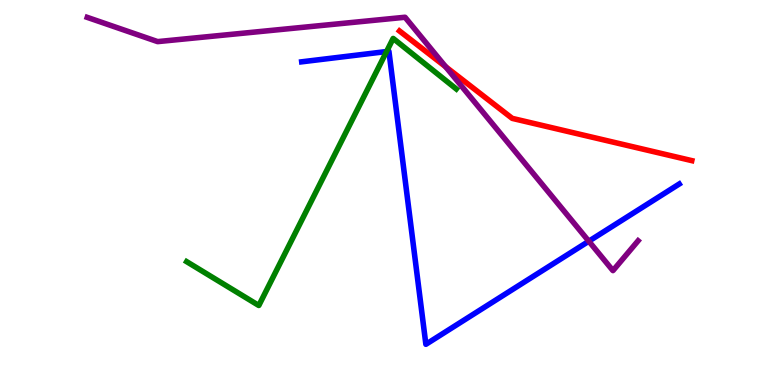[{'lines': ['blue', 'red'], 'intersections': []}, {'lines': ['green', 'red'], 'intersections': []}, {'lines': ['purple', 'red'], 'intersections': [{'x': 5.75, 'y': 8.27}]}, {'lines': ['blue', 'green'], 'intersections': [{'x': 4.99, 'y': 8.66}]}, {'lines': ['blue', 'purple'], 'intersections': [{'x': 7.6, 'y': 3.73}]}, {'lines': ['green', 'purple'], 'intersections': []}]